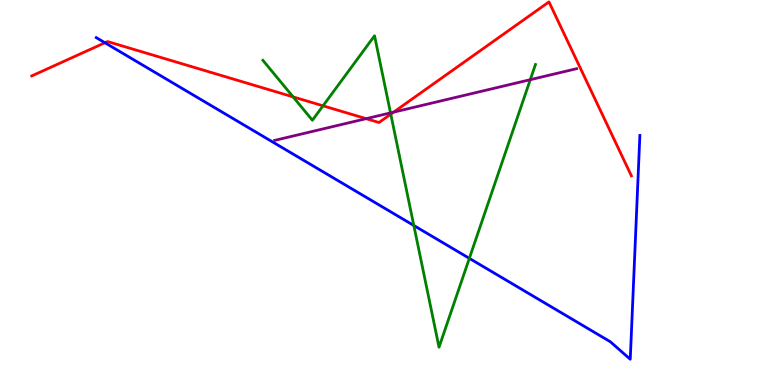[{'lines': ['blue', 'red'], 'intersections': [{'x': 1.35, 'y': 8.89}]}, {'lines': ['green', 'red'], 'intersections': [{'x': 3.78, 'y': 7.48}, {'x': 4.17, 'y': 7.25}, {'x': 5.04, 'y': 7.03}]}, {'lines': ['purple', 'red'], 'intersections': [{'x': 4.72, 'y': 6.92}, {'x': 5.08, 'y': 7.09}]}, {'lines': ['blue', 'green'], 'intersections': [{'x': 5.34, 'y': 4.14}, {'x': 6.06, 'y': 3.29}]}, {'lines': ['blue', 'purple'], 'intersections': []}, {'lines': ['green', 'purple'], 'intersections': [{'x': 5.04, 'y': 7.07}, {'x': 6.84, 'y': 7.93}]}]